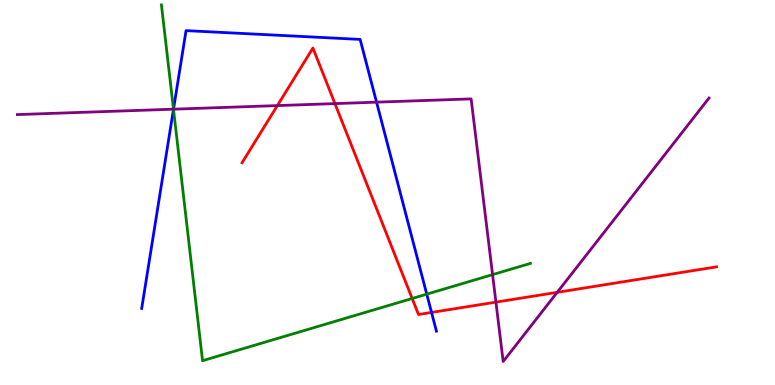[{'lines': ['blue', 'red'], 'intersections': [{'x': 5.57, 'y': 1.89}]}, {'lines': ['green', 'red'], 'intersections': [{'x': 5.32, 'y': 2.25}]}, {'lines': ['purple', 'red'], 'intersections': [{'x': 3.58, 'y': 7.26}, {'x': 4.32, 'y': 7.31}, {'x': 6.4, 'y': 2.15}, {'x': 7.19, 'y': 2.41}]}, {'lines': ['blue', 'green'], 'intersections': [{'x': 2.24, 'y': 7.16}, {'x': 5.51, 'y': 2.36}]}, {'lines': ['blue', 'purple'], 'intersections': [{'x': 2.24, 'y': 7.16}, {'x': 4.86, 'y': 7.35}]}, {'lines': ['green', 'purple'], 'intersections': [{'x': 2.24, 'y': 7.16}, {'x': 6.36, 'y': 2.87}]}]